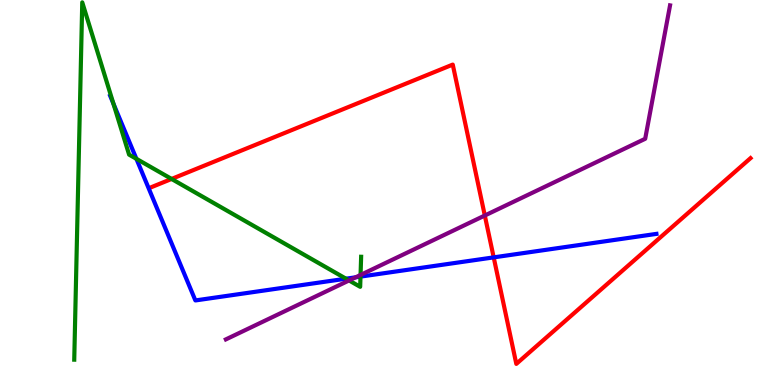[{'lines': ['blue', 'red'], 'intersections': [{'x': 6.37, 'y': 3.31}]}, {'lines': ['green', 'red'], 'intersections': [{'x': 2.21, 'y': 5.35}]}, {'lines': ['purple', 'red'], 'intersections': [{'x': 6.26, 'y': 4.4}]}, {'lines': ['blue', 'green'], 'intersections': [{'x': 1.46, 'y': 7.31}, {'x': 1.76, 'y': 5.88}, {'x': 4.46, 'y': 2.76}, {'x': 4.65, 'y': 2.82}]}, {'lines': ['blue', 'purple'], 'intersections': [{'x': 4.59, 'y': 2.8}]}, {'lines': ['green', 'purple'], 'intersections': [{'x': 4.5, 'y': 2.72}, {'x': 4.65, 'y': 2.86}]}]